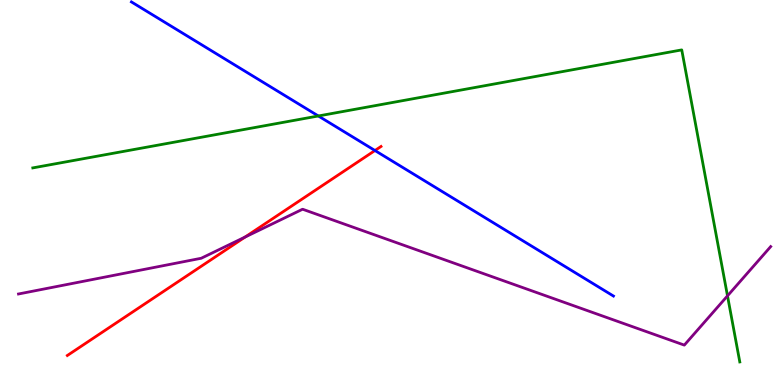[{'lines': ['blue', 'red'], 'intersections': [{'x': 4.84, 'y': 6.09}]}, {'lines': ['green', 'red'], 'intersections': []}, {'lines': ['purple', 'red'], 'intersections': [{'x': 3.16, 'y': 3.84}]}, {'lines': ['blue', 'green'], 'intersections': [{'x': 4.11, 'y': 6.99}]}, {'lines': ['blue', 'purple'], 'intersections': []}, {'lines': ['green', 'purple'], 'intersections': [{'x': 9.39, 'y': 2.32}]}]